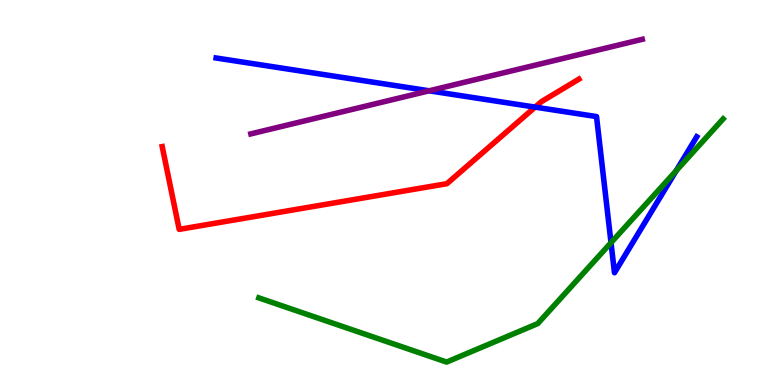[{'lines': ['blue', 'red'], 'intersections': [{'x': 6.9, 'y': 7.22}]}, {'lines': ['green', 'red'], 'intersections': []}, {'lines': ['purple', 'red'], 'intersections': []}, {'lines': ['blue', 'green'], 'intersections': [{'x': 7.88, 'y': 3.7}, {'x': 8.73, 'y': 5.57}]}, {'lines': ['blue', 'purple'], 'intersections': [{'x': 5.54, 'y': 7.64}]}, {'lines': ['green', 'purple'], 'intersections': []}]